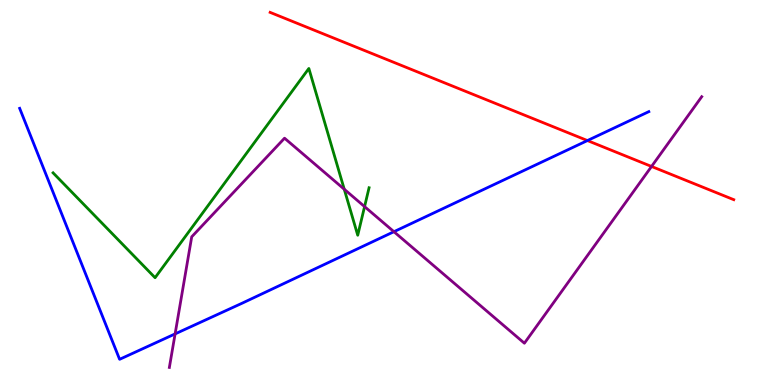[{'lines': ['blue', 'red'], 'intersections': [{'x': 7.58, 'y': 6.35}]}, {'lines': ['green', 'red'], 'intersections': []}, {'lines': ['purple', 'red'], 'intersections': [{'x': 8.41, 'y': 5.68}]}, {'lines': ['blue', 'green'], 'intersections': []}, {'lines': ['blue', 'purple'], 'intersections': [{'x': 2.26, 'y': 1.33}, {'x': 5.08, 'y': 3.98}]}, {'lines': ['green', 'purple'], 'intersections': [{'x': 4.44, 'y': 5.08}, {'x': 4.7, 'y': 4.63}]}]